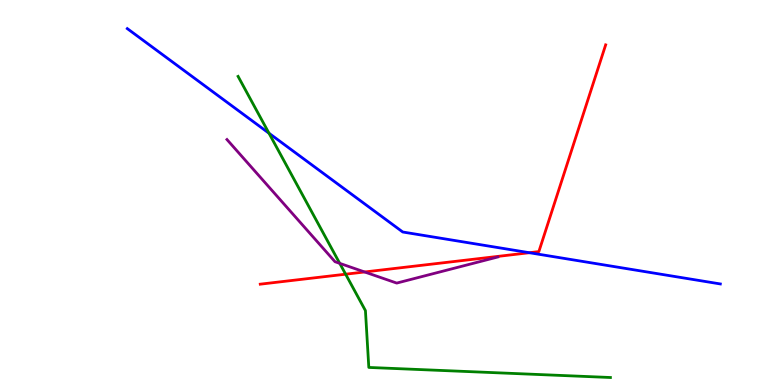[{'lines': ['blue', 'red'], 'intersections': [{'x': 6.83, 'y': 3.44}]}, {'lines': ['green', 'red'], 'intersections': [{'x': 4.46, 'y': 2.88}]}, {'lines': ['purple', 'red'], 'intersections': [{'x': 4.7, 'y': 2.94}]}, {'lines': ['blue', 'green'], 'intersections': [{'x': 3.47, 'y': 6.54}]}, {'lines': ['blue', 'purple'], 'intersections': []}, {'lines': ['green', 'purple'], 'intersections': [{'x': 4.38, 'y': 3.16}]}]